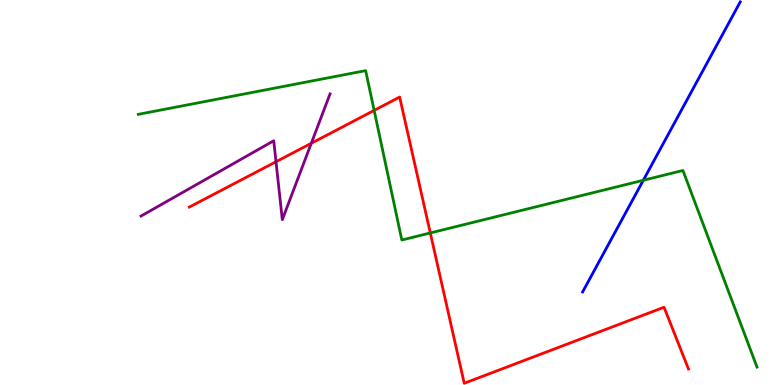[{'lines': ['blue', 'red'], 'intersections': []}, {'lines': ['green', 'red'], 'intersections': [{'x': 4.83, 'y': 7.13}, {'x': 5.55, 'y': 3.95}]}, {'lines': ['purple', 'red'], 'intersections': [{'x': 3.56, 'y': 5.8}, {'x': 4.02, 'y': 6.28}]}, {'lines': ['blue', 'green'], 'intersections': [{'x': 8.3, 'y': 5.32}]}, {'lines': ['blue', 'purple'], 'intersections': []}, {'lines': ['green', 'purple'], 'intersections': []}]